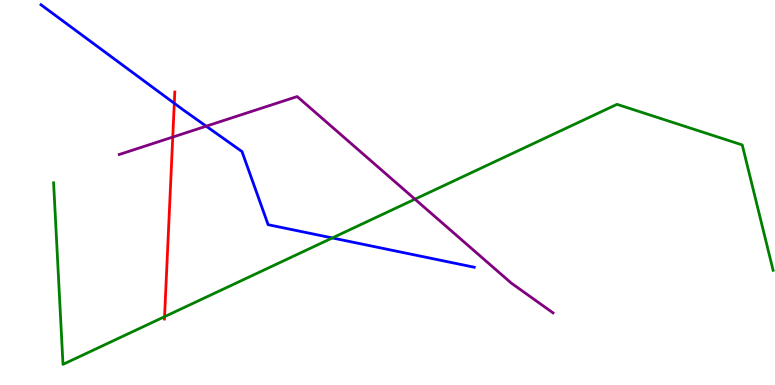[{'lines': ['blue', 'red'], 'intersections': [{'x': 2.25, 'y': 7.32}]}, {'lines': ['green', 'red'], 'intersections': [{'x': 2.12, 'y': 1.77}]}, {'lines': ['purple', 'red'], 'intersections': [{'x': 2.23, 'y': 6.44}]}, {'lines': ['blue', 'green'], 'intersections': [{'x': 4.29, 'y': 3.82}]}, {'lines': ['blue', 'purple'], 'intersections': [{'x': 2.66, 'y': 6.72}]}, {'lines': ['green', 'purple'], 'intersections': [{'x': 5.35, 'y': 4.83}]}]